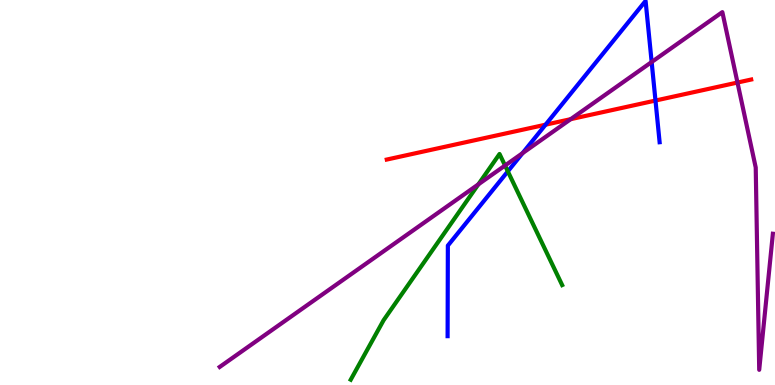[{'lines': ['blue', 'red'], 'intersections': [{'x': 7.04, 'y': 6.76}, {'x': 8.46, 'y': 7.39}]}, {'lines': ['green', 'red'], 'intersections': []}, {'lines': ['purple', 'red'], 'intersections': [{'x': 7.36, 'y': 6.9}, {'x': 9.52, 'y': 7.86}]}, {'lines': ['blue', 'green'], 'intersections': [{'x': 6.55, 'y': 5.55}]}, {'lines': ['blue', 'purple'], 'intersections': [{'x': 6.74, 'y': 6.02}, {'x': 8.41, 'y': 8.39}]}, {'lines': ['green', 'purple'], 'intersections': [{'x': 6.17, 'y': 5.21}, {'x': 6.52, 'y': 5.7}]}]